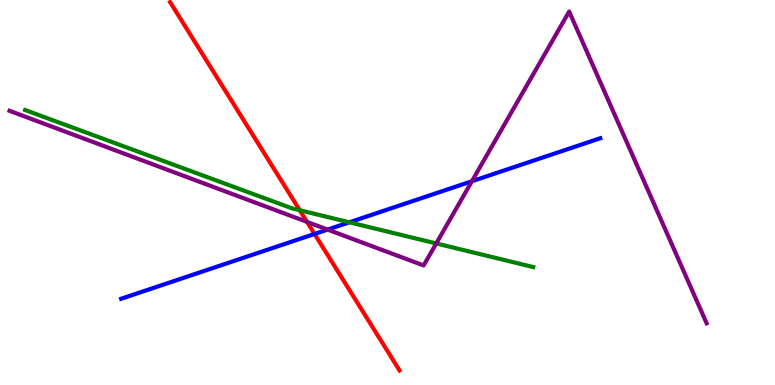[{'lines': ['blue', 'red'], 'intersections': [{'x': 4.06, 'y': 3.92}]}, {'lines': ['green', 'red'], 'intersections': [{'x': 3.87, 'y': 4.54}]}, {'lines': ['purple', 'red'], 'intersections': [{'x': 3.96, 'y': 4.24}]}, {'lines': ['blue', 'green'], 'intersections': [{'x': 4.51, 'y': 4.23}]}, {'lines': ['blue', 'purple'], 'intersections': [{'x': 4.23, 'y': 4.04}, {'x': 6.09, 'y': 5.29}]}, {'lines': ['green', 'purple'], 'intersections': [{'x': 5.63, 'y': 3.68}]}]